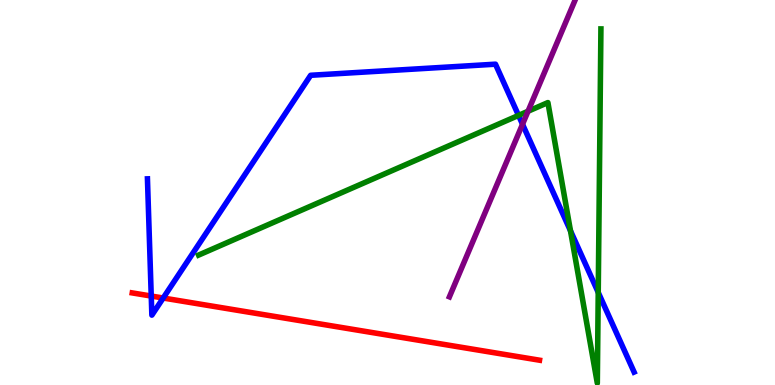[{'lines': ['blue', 'red'], 'intersections': [{'x': 1.95, 'y': 2.31}, {'x': 2.11, 'y': 2.26}]}, {'lines': ['green', 'red'], 'intersections': []}, {'lines': ['purple', 'red'], 'intersections': []}, {'lines': ['blue', 'green'], 'intersections': [{'x': 6.69, 'y': 7.0}, {'x': 7.36, 'y': 4.01}, {'x': 7.72, 'y': 2.4}]}, {'lines': ['blue', 'purple'], 'intersections': [{'x': 6.74, 'y': 6.77}]}, {'lines': ['green', 'purple'], 'intersections': [{'x': 6.81, 'y': 7.11}]}]